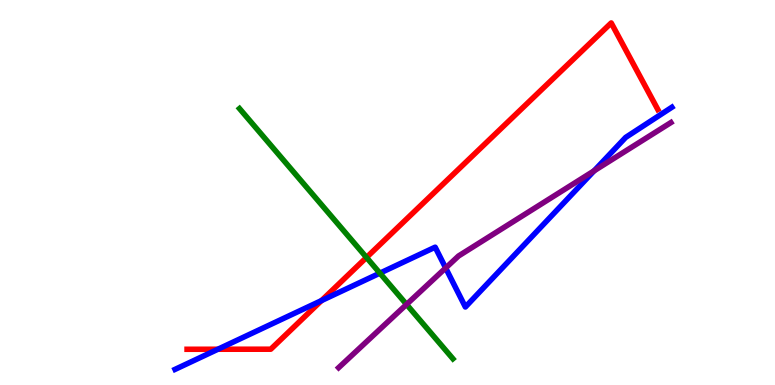[{'lines': ['blue', 'red'], 'intersections': [{'x': 2.81, 'y': 0.929}, {'x': 4.15, 'y': 2.19}]}, {'lines': ['green', 'red'], 'intersections': [{'x': 4.73, 'y': 3.31}]}, {'lines': ['purple', 'red'], 'intersections': []}, {'lines': ['blue', 'green'], 'intersections': [{'x': 4.9, 'y': 2.91}]}, {'lines': ['blue', 'purple'], 'intersections': [{'x': 5.75, 'y': 3.04}, {'x': 7.67, 'y': 5.56}]}, {'lines': ['green', 'purple'], 'intersections': [{'x': 5.25, 'y': 2.09}]}]